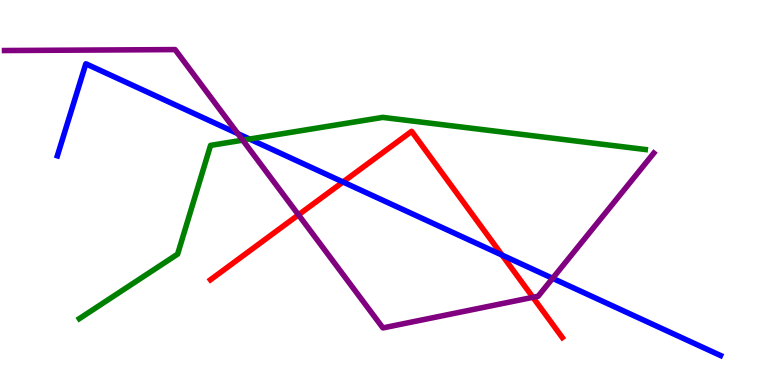[{'lines': ['blue', 'red'], 'intersections': [{'x': 4.43, 'y': 5.27}, {'x': 6.48, 'y': 3.37}]}, {'lines': ['green', 'red'], 'intersections': []}, {'lines': ['purple', 'red'], 'intersections': [{'x': 3.85, 'y': 4.42}, {'x': 6.88, 'y': 2.28}]}, {'lines': ['blue', 'green'], 'intersections': [{'x': 3.22, 'y': 6.39}]}, {'lines': ['blue', 'purple'], 'intersections': [{'x': 3.07, 'y': 6.53}, {'x': 7.13, 'y': 2.77}]}, {'lines': ['green', 'purple'], 'intersections': [{'x': 3.13, 'y': 6.36}]}]